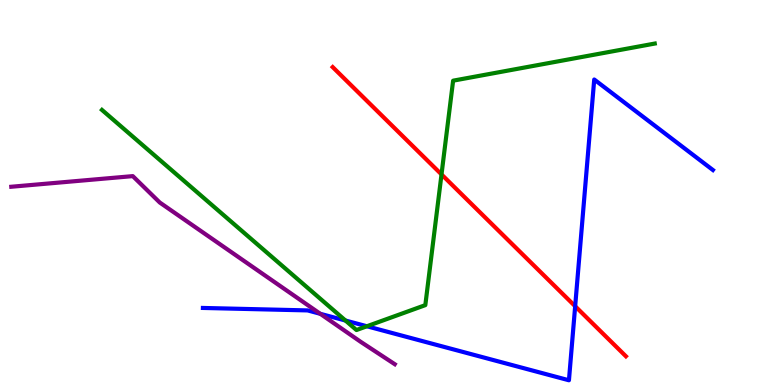[{'lines': ['blue', 'red'], 'intersections': [{'x': 7.42, 'y': 2.05}]}, {'lines': ['green', 'red'], 'intersections': [{'x': 5.7, 'y': 5.47}]}, {'lines': ['purple', 'red'], 'intersections': []}, {'lines': ['blue', 'green'], 'intersections': [{'x': 4.46, 'y': 1.67}, {'x': 4.73, 'y': 1.53}]}, {'lines': ['blue', 'purple'], 'intersections': [{'x': 4.13, 'y': 1.85}]}, {'lines': ['green', 'purple'], 'intersections': []}]